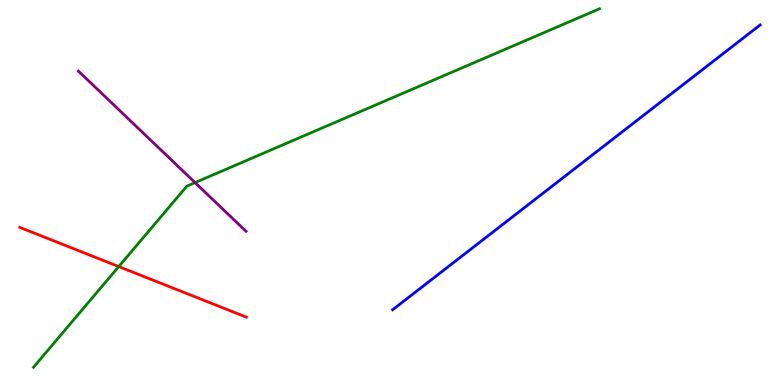[{'lines': ['blue', 'red'], 'intersections': []}, {'lines': ['green', 'red'], 'intersections': [{'x': 1.53, 'y': 3.08}]}, {'lines': ['purple', 'red'], 'intersections': []}, {'lines': ['blue', 'green'], 'intersections': []}, {'lines': ['blue', 'purple'], 'intersections': []}, {'lines': ['green', 'purple'], 'intersections': [{'x': 2.52, 'y': 5.26}]}]